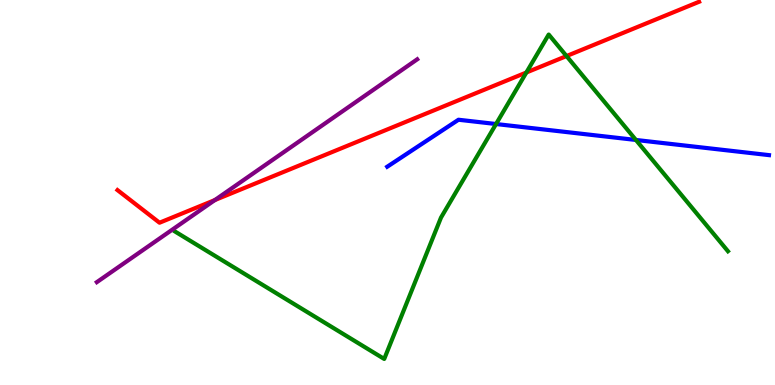[{'lines': ['blue', 'red'], 'intersections': []}, {'lines': ['green', 'red'], 'intersections': [{'x': 6.79, 'y': 8.12}, {'x': 7.31, 'y': 8.54}]}, {'lines': ['purple', 'red'], 'intersections': [{'x': 2.77, 'y': 4.8}]}, {'lines': ['blue', 'green'], 'intersections': [{'x': 6.4, 'y': 6.78}, {'x': 8.21, 'y': 6.36}]}, {'lines': ['blue', 'purple'], 'intersections': []}, {'lines': ['green', 'purple'], 'intersections': []}]